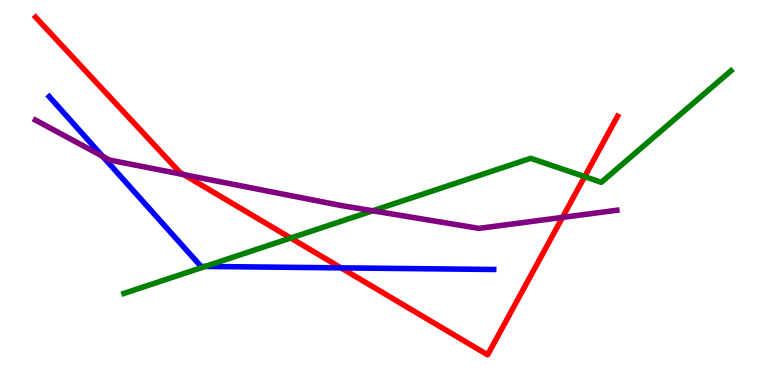[{'lines': ['blue', 'red'], 'intersections': [{'x': 4.4, 'y': 3.04}]}, {'lines': ['green', 'red'], 'intersections': [{'x': 3.75, 'y': 3.82}, {'x': 7.54, 'y': 5.41}]}, {'lines': ['purple', 'red'], 'intersections': [{'x': 2.37, 'y': 5.46}, {'x': 7.26, 'y': 4.35}]}, {'lines': ['blue', 'green'], 'intersections': [{'x': 2.65, 'y': 3.08}]}, {'lines': ['blue', 'purple'], 'intersections': [{'x': 1.32, 'y': 5.94}]}, {'lines': ['green', 'purple'], 'intersections': [{'x': 4.81, 'y': 4.53}]}]